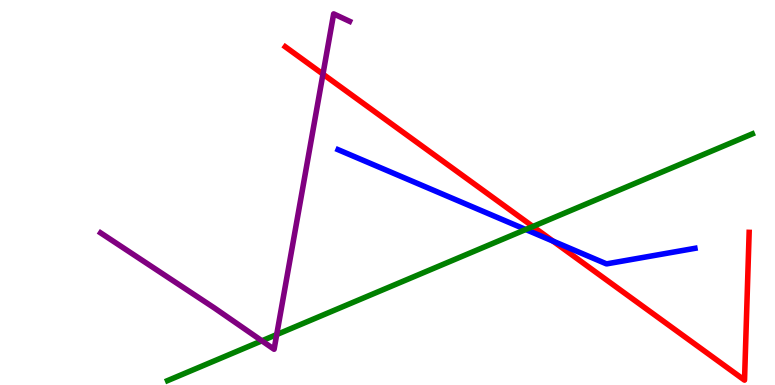[{'lines': ['blue', 'red'], 'intersections': [{'x': 7.14, 'y': 3.74}]}, {'lines': ['green', 'red'], 'intersections': [{'x': 6.88, 'y': 4.12}]}, {'lines': ['purple', 'red'], 'intersections': [{'x': 4.17, 'y': 8.07}]}, {'lines': ['blue', 'green'], 'intersections': [{'x': 6.78, 'y': 4.04}]}, {'lines': ['blue', 'purple'], 'intersections': []}, {'lines': ['green', 'purple'], 'intersections': [{'x': 3.38, 'y': 1.15}, {'x': 3.57, 'y': 1.31}]}]